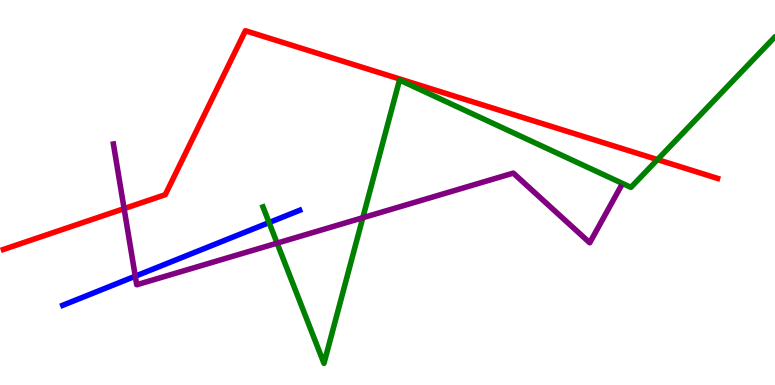[{'lines': ['blue', 'red'], 'intersections': []}, {'lines': ['green', 'red'], 'intersections': [{'x': 8.48, 'y': 5.85}]}, {'lines': ['purple', 'red'], 'intersections': [{'x': 1.6, 'y': 4.58}]}, {'lines': ['blue', 'green'], 'intersections': [{'x': 3.47, 'y': 4.22}]}, {'lines': ['blue', 'purple'], 'intersections': [{'x': 1.75, 'y': 2.83}]}, {'lines': ['green', 'purple'], 'intersections': [{'x': 3.58, 'y': 3.68}, {'x': 4.68, 'y': 4.34}]}]